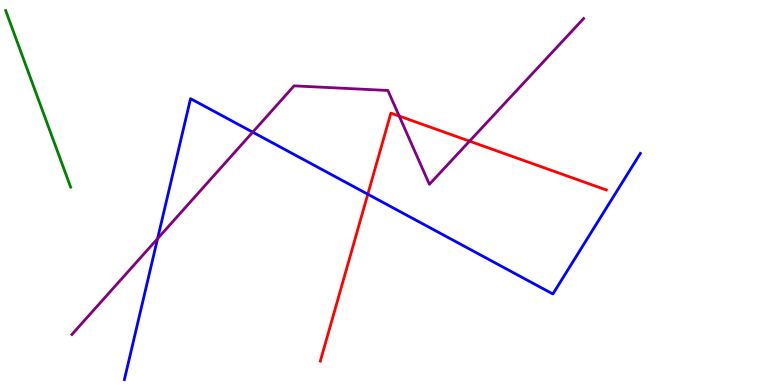[{'lines': ['blue', 'red'], 'intersections': [{'x': 4.75, 'y': 4.96}]}, {'lines': ['green', 'red'], 'intersections': []}, {'lines': ['purple', 'red'], 'intersections': [{'x': 5.15, 'y': 6.99}, {'x': 6.06, 'y': 6.33}]}, {'lines': ['blue', 'green'], 'intersections': []}, {'lines': ['blue', 'purple'], 'intersections': [{'x': 2.03, 'y': 3.8}, {'x': 3.26, 'y': 6.57}]}, {'lines': ['green', 'purple'], 'intersections': []}]